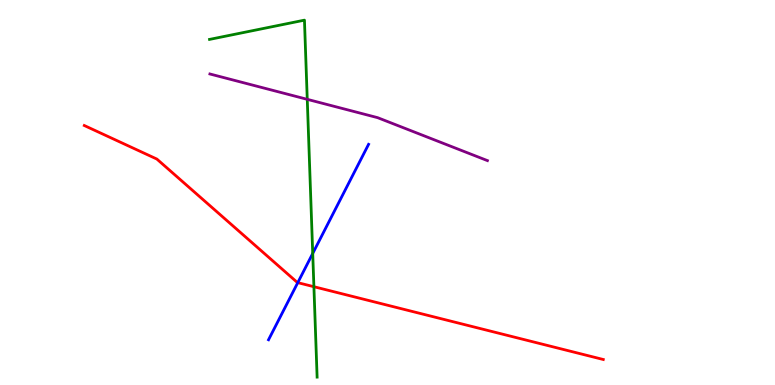[{'lines': ['blue', 'red'], 'intersections': [{'x': 3.84, 'y': 2.66}]}, {'lines': ['green', 'red'], 'intersections': [{'x': 4.05, 'y': 2.55}]}, {'lines': ['purple', 'red'], 'intersections': []}, {'lines': ['blue', 'green'], 'intersections': [{'x': 4.04, 'y': 3.42}]}, {'lines': ['blue', 'purple'], 'intersections': []}, {'lines': ['green', 'purple'], 'intersections': [{'x': 3.96, 'y': 7.42}]}]